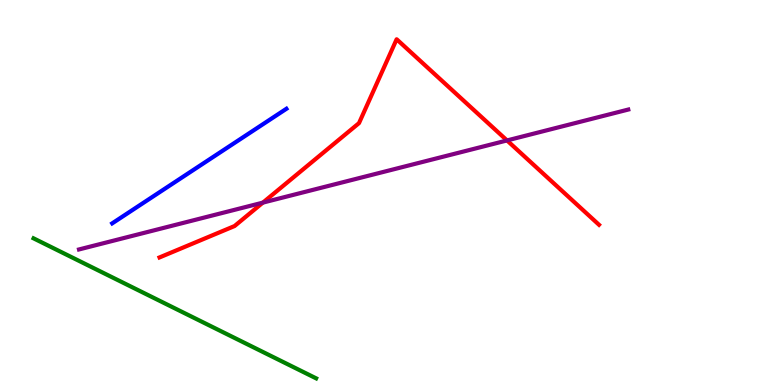[{'lines': ['blue', 'red'], 'intersections': []}, {'lines': ['green', 'red'], 'intersections': []}, {'lines': ['purple', 'red'], 'intersections': [{'x': 3.39, 'y': 4.74}, {'x': 6.54, 'y': 6.35}]}, {'lines': ['blue', 'green'], 'intersections': []}, {'lines': ['blue', 'purple'], 'intersections': []}, {'lines': ['green', 'purple'], 'intersections': []}]